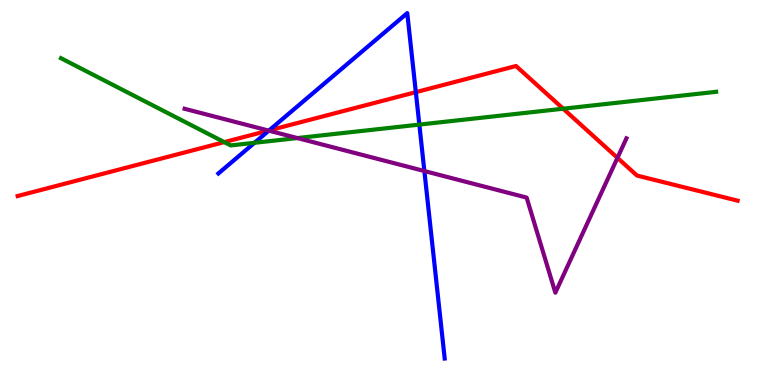[{'lines': ['blue', 'red'], 'intersections': [{'x': 3.47, 'y': 6.61}, {'x': 5.37, 'y': 7.61}]}, {'lines': ['green', 'red'], 'intersections': [{'x': 2.89, 'y': 6.31}, {'x': 7.27, 'y': 7.18}]}, {'lines': ['purple', 'red'], 'intersections': [{'x': 3.46, 'y': 6.61}, {'x': 7.97, 'y': 5.9}]}, {'lines': ['blue', 'green'], 'intersections': [{'x': 3.28, 'y': 6.29}, {'x': 5.41, 'y': 6.76}]}, {'lines': ['blue', 'purple'], 'intersections': [{'x': 3.47, 'y': 6.61}, {'x': 5.48, 'y': 5.56}]}, {'lines': ['green', 'purple'], 'intersections': [{'x': 3.84, 'y': 6.41}]}]